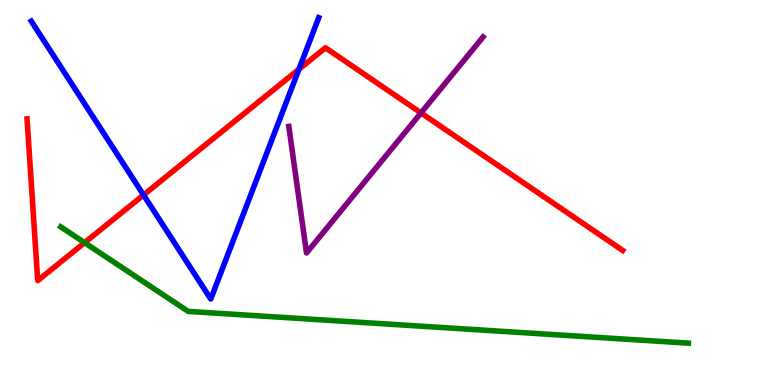[{'lines': ['blue', 'red'], 'intersections': [{'x': 1.85, 'y': 4.94}, {'x': 3.86, 'y': 8.2}]}, {'lines': ['green', 'red'], 'intersections': [{'x': 1.09, 'y': 3.7}]}, {'lines': ['purple', 'red'], 'intersections': [{'x': 5.43, 'y': 7.07}]}, {'lines': ['blue', 'green'], 'intersections': []}, {'lines': ['blue', 'purple'], 'intersections': []}, {'lines': ['green', 'purple'], 'intersections': []}]